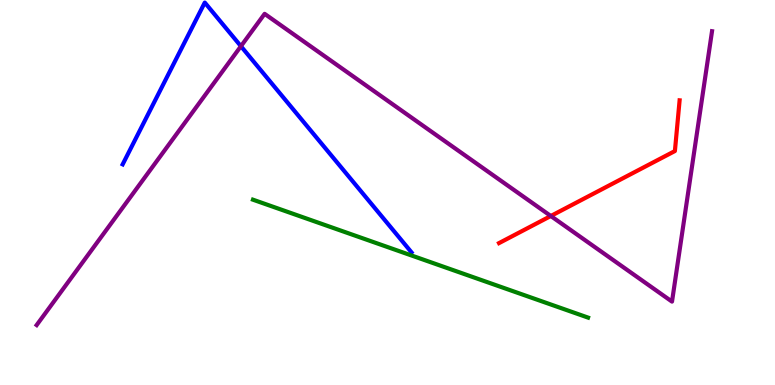[{'lines': ['blue', 'red'], 'intersections': []}, {'lines': ['green', 'red'], 'intersections': []}, {'lines': ['purple', 'red'], 'intersections': [{'x': 7.11, 'y': 4.39}]}, {'lines': ['blue', 'green'], 'intersections': []}, {'lines': ['blue', 'purple'], 'intersections': [{'x': 3.11, 'y': 8.8}]}, {'lines': ['green', 'purple'], 'intersections': []}]